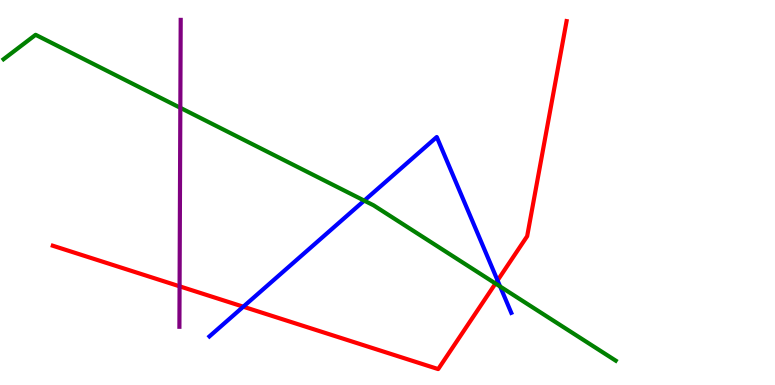[{'lines': ['blue', 'red'], 'intersections': [{'x': 3.14, 'y': 2.03}, {'x': 6.42, 'y': 2.72}]}, {'lines': ['green', 'red'], 'intersections': [{'x': 6.39, 'y': 2.64}]}, {'lines': ['purple', 'red'], 'intersections': [{'x': 2.32, 'y': 2.56}]}, {'lines': ['blue', 'green'], 'intersections': [{'x': 4.7, 'y': 4.79}, {'x': 6.45, 'y': 2.56}]}, {'lines': ['blue', 'purple'], 'intersections': []}, {'lines': ['green', 'purple'], 'intersections': [{'x': 2.33, 'y': 7.2}]}]